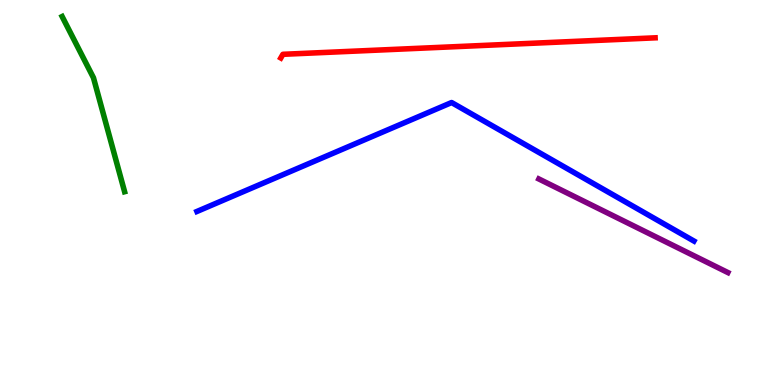[{'lines': ['blue', 'red'], 'intersections': []}, {'lines': ['green', 'red'], 'intersections': []}, {'lines': ['purple', 'red'], 'intersections': []}, {'lines': ['blue', 'green'], 'intersections': []}, {'lines': ['blue', 'purple'], 'intersections': []}, {'lines': ['green', 'purple'], 'intersections': []}]